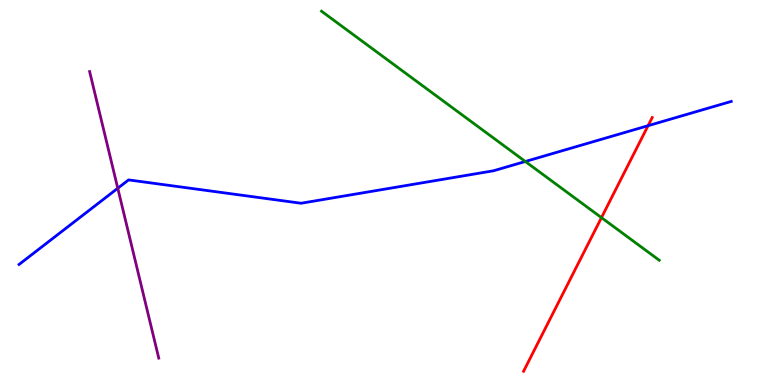[{'lines': ['blue', 'red'], 'intersections': [{'x': 8.36, 'y': 6.74}]}, {'lines': ['green', 'red'], 'intersections': [{'x': 7.76, 'y': 4.35}]}, {'lines': ['purple', 'red'], 'intersections': []}, {'lines': ['blue', 'green'], 'intersections': [{'x': 6.78, 'y': 5.81}]}, {'lines': ['blue', 'purple'], 'intersections': [{'x': 1.52, 'y': 5.11}]}, {'lines': ['green', 'purple'], 'intersections': []}]